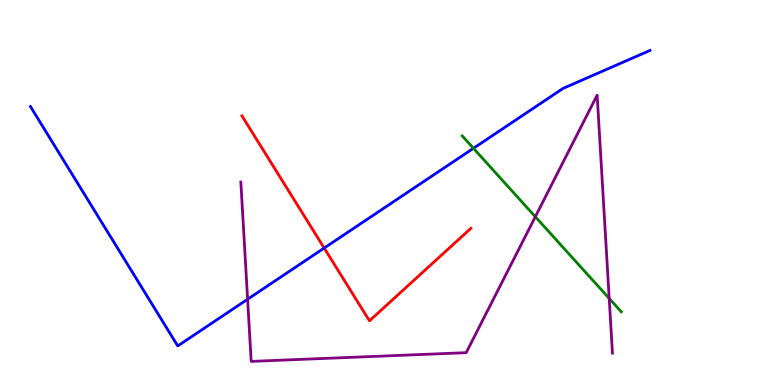[{'lines': ['blue', 'red'], 'intersections': [{'x': 4.18, 'y': 3.56}]}, {'lines': ['green', 'red'], 'intersections': []}, {'lines': ['purple', 'red'], 'intersections': []}, {'lines': ['blue', 'green'], 'intersections': [{'x': 6.11, 'y': 6.15}]}, {'lines': ['blue', 'purple'], 'intersections': [{'x': 3.19, 'y': 2.23}]}, {'lines': ['green', 'purple'], 'intersections': [{'x': 6.91, 'y': 4.37}, {'x': 7.86, 'y': 2.25}]}]